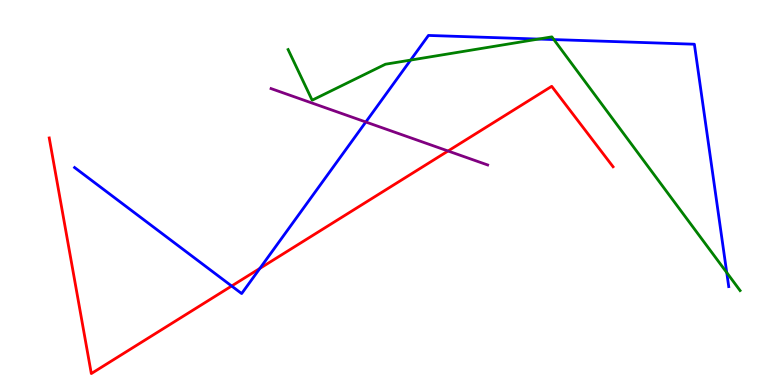[{'lines': ['blue', 'red'], 'intersections': [{'x': 2.99, 'y': 2.57}, {'x': 3.35, 'y': 3.03}]}, {'lines': ['green', 'red'], 'intersections': []}, {'lines': ['purple', 'red'], 'intersections': [{'x': 5.78, 'y': 6.08}]}, {'lines': ['blue', 'green'], 'intersections': [{'x': 5.3, 'y': 8.44}, {'x': 6.95, 'y': 8.99}, {'x': 7.15, 'y': 8.97}, {'x': 9.38, 'y': 2.92}]}, {'lines': ['blue', 'purple'], 'intersections': [{'x': 4.72, 'y': 6.83}]}, {'lines': ['green', 'purple'], 'intersections': []}]